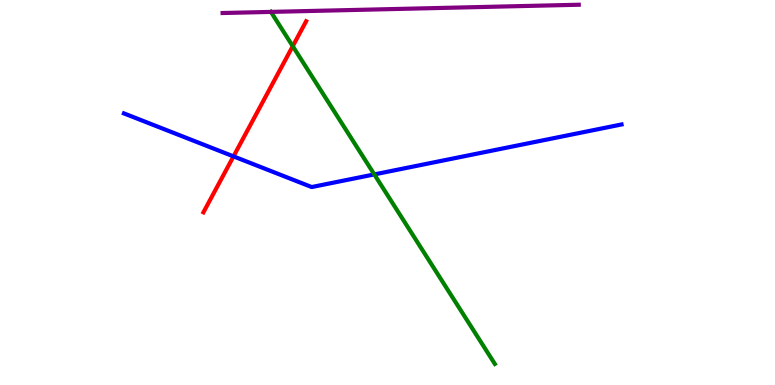[{'lines': ['blue', 'red'], 'intersections': [{'x': 3.01, 'y': 5.94}]}, {'lines': ['green', 'red'], 'intersections': [{'x': 3.78, 'y': 8.8}]}, {'lines': ['purple', 'red'], 'intersections': []}, {'lines': ['blue', 'green'], 'intersections': [{'x': 4.83, 'y': 5.47}]}, {'lines': ['blue', 'purple'], 'intersections': []}, {'lines': ['green', 'purple'], 'intersections': [{'x': 3.5, 'y': 9.69}]}]